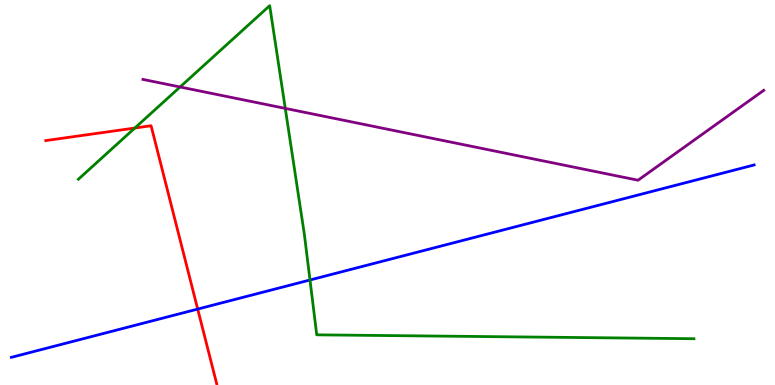[{'lines': ['blue', 'red'], 'intersections': [{'x': 2.55, 'y': 1.97}]}, {'lines': ['green', 'red'], 'intersections': [{'x': 1.74, 'y': 6.67}]}, {'lines': ['purple', 'red'], 'intersections': []}, {'lines': ['blue', 'green'], 'intersections': [{'x': 4.0, 'y': 2.73}]}, {'lines': ['blue', 'purple'], 'intersections': []}, {'lines': ['green', 'purple'], 'intersections': [{'x': 2.32, 'y': 7.74}, {'x': 3.68, 'y': 7.18}]}]